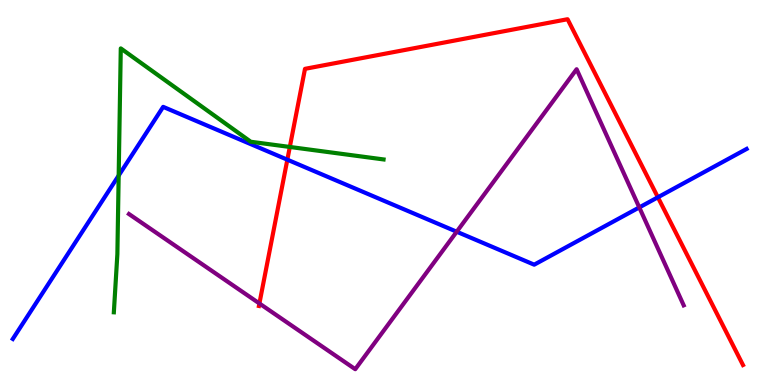[{'lines': ['blue', 'red'], 'intersections': [{'x': 3.71, 'y': 5.85}, {'x': 8.49, 'y': 4.88}]}, {'lines': ['green', 'red'], 'intersections': [{'x': 3.74, 'y': 6.18}]}, {'lines': ['purple', 'red'], 'intersections': [{'x': 3.35, 'y': 2.12}]}, {'lines': ['blue', 'green'], 'intersections': [{'x': 1.53, 'y': 5.44}]}, {'lines': ['blue', 'purple'], 'intersections': [{'x': 5.89, 'y': 3.98}, {'x': 8.25, 'y': 4.61}]}, {'lines': ['green', 'purple'], 'intersections': []}]